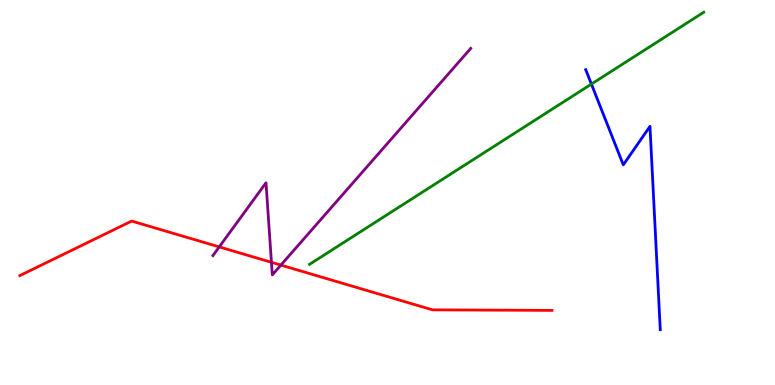[{'lines': ['blue', 'red'], 'intersections': []}, {'lines': ['green', 'red'], 'intersections': []}, {'lines': ['purple', 'red'], 'intersections': [{'x': 2.83, 'y': 3.59}, {'x': 3.5, 'y': 3.19}, {'x': 3.62, 'y': 3.11}]}, {'lines': ['blue', 'green'], 'intersections': [{'x': 7.63, 'y': 7.82}]}, {'lines': ['blue', 'purple'], 'intersections': []}, {'lines': ['green', 'purple'], 'intersections': []}]